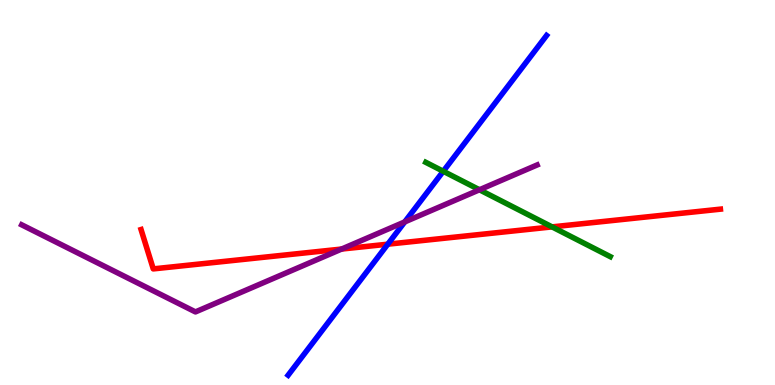[{'lines': ['blue', 'red'], 'intersections': [{'x': 5.0, 'y': 3.66}]}, {'lines': ['green', 'red'], 'intersections': [{'x': 7.12, 'y': 4.11}]}, {'lines': ['purple', 'red'], 'intersections': [{'x': 4.41, 'y': 3.53}]}, {'lines': ['blue', 'green'], 'intersections': [{'x': 5.72, 'y': 5.55}]}, {'lines': ['blue', 'purple'], 'intersections': [{'x': 5.22, 'y': 4.24}]}, {'lines': ['green', 'purple'], 'intersections': [{'x': 6.19, 'y': 5.07}]}]